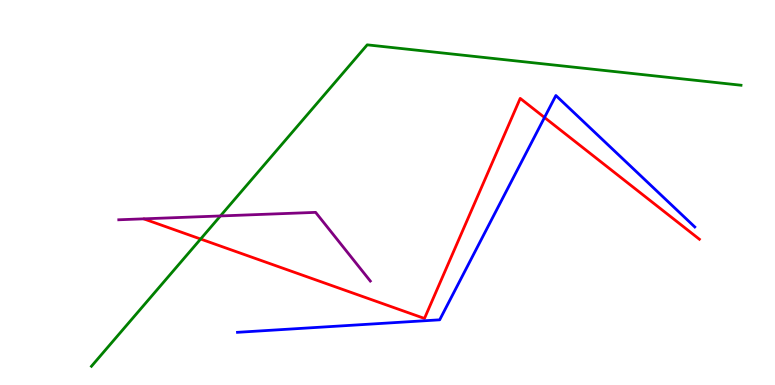[{'lines': ['blue', 'red'], 'intersections': [{'x': 7.03, 'y': 6.95}]}, {'lines': ['green', 'red'], 'intersections': [{'x': 2.59, 'y': 3.79}]}, {'lines': ['purple', 'red'], 'intersections': []}, {'lines': ['blue', 'green'], 'intersections': []}, {'lines': ['blue', 'purple'], 'intersections': []}, {'lines': ['green', 'purple'], 'intersections': [{'x': 2.84, 'y': 4.39}]}]